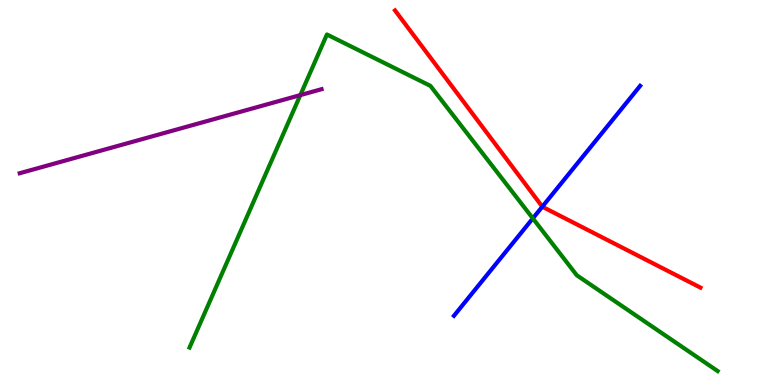[{'lines': ['blue', 'red'], 'intersections': [{'x': 7.0, 'y': 4.63}]}, {'lines': ['green', 'red'], 'intersections': []}, {'lines': ['purple', 'red'], 'intersections': []}, {'lines': ['blue', 'green'], 'intersections': [{'x': 6.88, 'y': 4.33}]}, {'lines': ['blue', 'purple'], 'intersections': []}, {'lines': ['green', 'purple'], 'intersections': [{'x': 3.88, 'y': 7.53}]}]